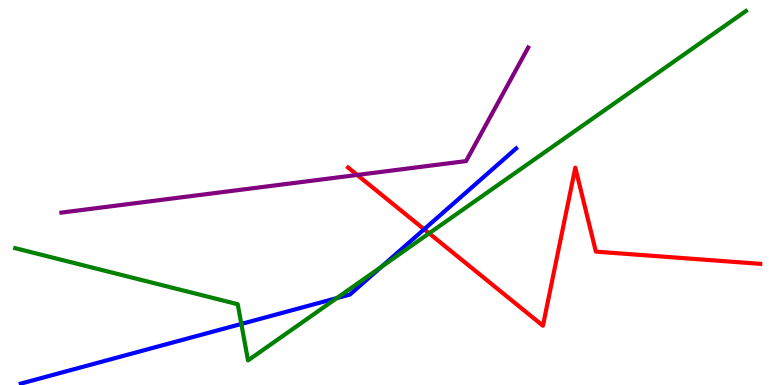[{'lines': ['blue', 'red'], 'intersections': [{'x': 5.47, 'y': 4.04}]}, {'lines': ['green', 'red'], 'intersections': [{'x': 5.54, 'y': 3.94}]}, {'lines': ['purple', 'red'], 'intersections': [{'x': 4.61, 'y': 5.46}]}, {'lines': ['blue', 'green'], 'intersections': [{'x': 3.11, 'y': 1.59}, {'x': 4.35, 'y': 2.26}, {'x': 4.92, 'y': 3.07}]}, {'lines': ['blue', 'purple'], 'intersections': []}, {'lines': ['green', 'purple'], 'intersections': []}]